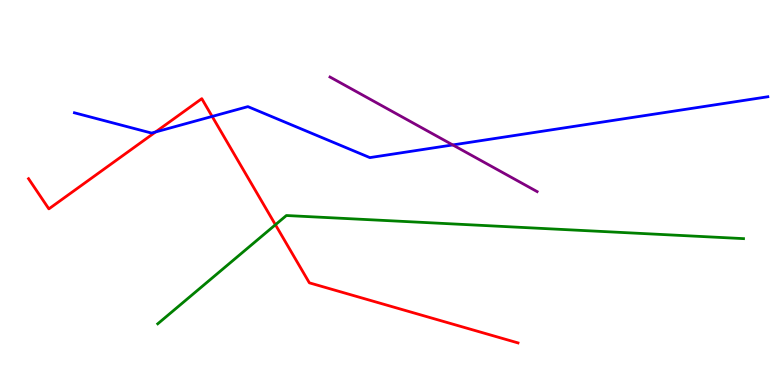[{'lines': ['blue', 'red'], 'intersections': [{'x': 2.01, 'y': 6.57}, {'x': 2.74, 'y': 6.98}]}, {'lines': ['green', 'red'], 'intersections': [{'x': 3.55, 'y': 4.16}]}, {'lines': ['purple', 'red'], 'intersections': []}, {'lines': ['blue', 'green'], 'intersections': []}, {'lines': ['blue', 'purple'], 'intersections': [{'x': 5.84, 'y': 6.24}]}, {'lines': ['green', 'purple'], 'intersections': []}]